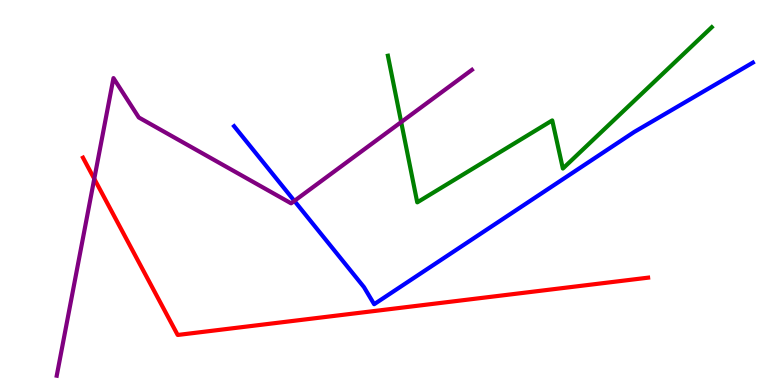[{'lines': ['blue', 'red'], 'intersections': []}, {'lines': ['green', 'red'], 'intersections': []}, {'lines': ['purple', 'red'], 'intersections': [{'x': 1.22, 'y': 5.36}]}, {'lines': ['blue', 'green'], 'intersections': []}, {'lines': ['blue', 'purple'], 'intersections': [{'x': 3.8, 'y': 4.78}]}, {'lines': ['green', 'purple'], 'intersections': [{'x': 5.18, 'y': 6.83}]}]